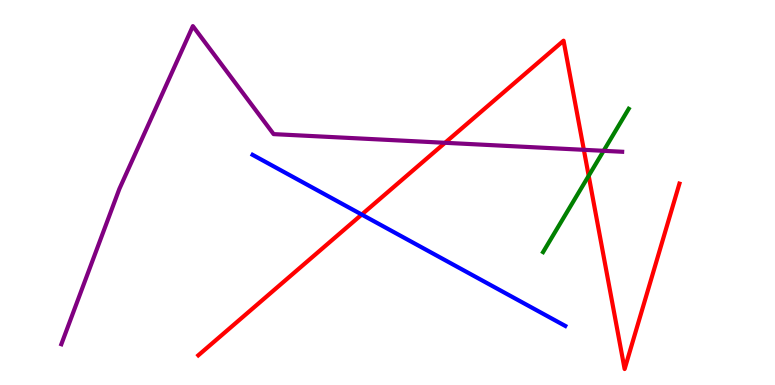[{'lines': ['blue', 'red'], 'intersections': [{'x': 4.67, 'y': 4.43}]}, {'lines': ['green', 'red'], 'intersections': [{'x': 7.6, 'y': 5.43}]}, {'lines': ['purple', 'red'], 'intersections': [{'x': 5.74, 'y': 6.29}, {'x': 7.53, 'y': 6.11}]}, {'lines': ['blue', 'green'], 'intersections': []}, {'lines': ['blue', 'purple'], 'intersections': []}, {'lines': ['green', 'purple'], 'intersections': [{'x': 7.79, 'y': 6.08}]}]